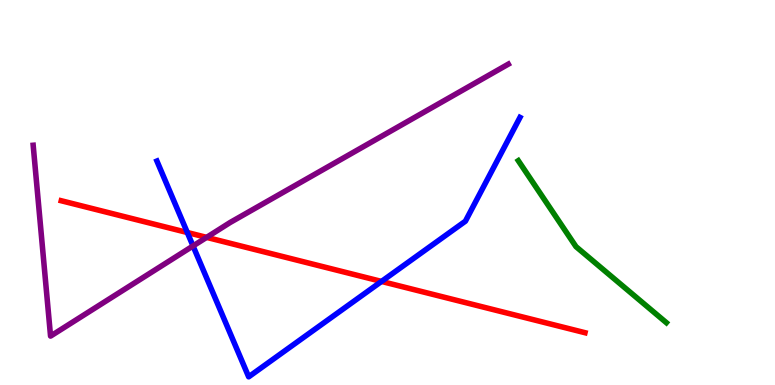[{'lines': ['blue', 'red'], 'intersections': [{'x': 2.42, 'y': 3.96}, {'x': 4.92, 'y': 2.69}]}, {'lines': ['green', 'red'], 'intersections': []}, {'lines': ['purple', 'red'], 'intersections': [{'x': 2.67, 'y': 3.83}]}, {'lines': ['blue', 'green'], 'intersections': []}, {'lines': ['blue', 'purple'], 'intersections': [{'x': 2.49, 'y': 3.61}]}, {'lines': ['green', 'purple'], 'intersections': []}]